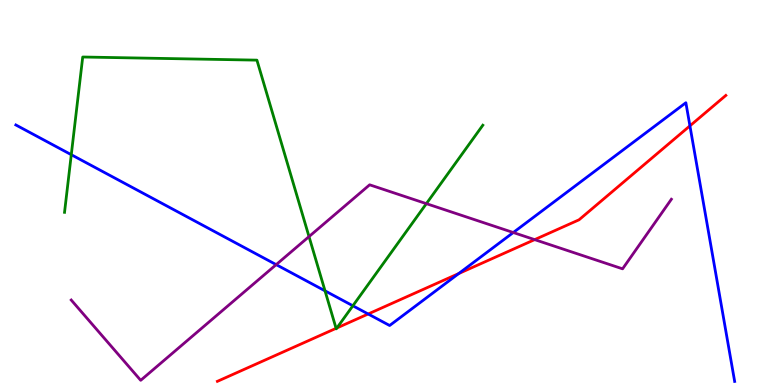[{'lines': ['blue', 'red'], 'intersections': [{'x': 4.75, 'y': 1.84}, {'x': 5.92, 'y': 2.9}, {'x': 8.9, 'y': 6.73}]}, {'lines': ['green', 'red'], 'intersections': [{'x': 4.34, 'y': 1.47}, {'x': 4.35, 'y': 1.48}]}, {'lines': ['purple', 'red'], 'intersections': [{'x': 6.9, 'y': 3.78}]}, {'lines': ['blue', 'green'], 'intersections': [{'x': 0.92, 'y': 5.98}, {'x': 4.19, 'y': 2.45}, {'x': 4.55, 'y': 2.06}]}, {'lines': ['blue', 'purple'], 'intersections': [{'x': 3.56, 'y': 3.13}, {'x': 6.62, 'y': 3.96}]}, {'lines': ['green', 'purple'], 'intersections': [{'x': 3.99, 'y': 3.85}, {'x': 5.5, 'y': 4.71}]}]